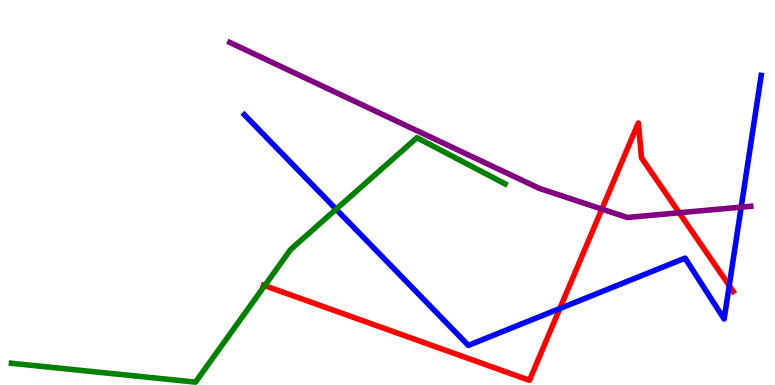[{'lines': ['blue', 'red'], 'intersections': [{'x': 7.22, 'y': 1.99}, {'x': 9.41, 'y': 2.58}]}, {'lines': ['green', 'red'], 'intersections': [{'x': 3.42, 'y': 2.58}]}, {'lines': ['purple', 'red'], 'intersections': [{'x': 7.77, 'y': 4.57}, {'x': 8.76, 'y': 4.47}]}, {'lines': ['blue', 'green'], 'intersections': [{'x': 4.34, 'y': 4.57}]}, {'lines': ['blue', 'purple'], 'intersections': [{'x': 9.56, 'y': 4.62}]}, {'lines': ['green', 'purple'], 'intersections': []}]